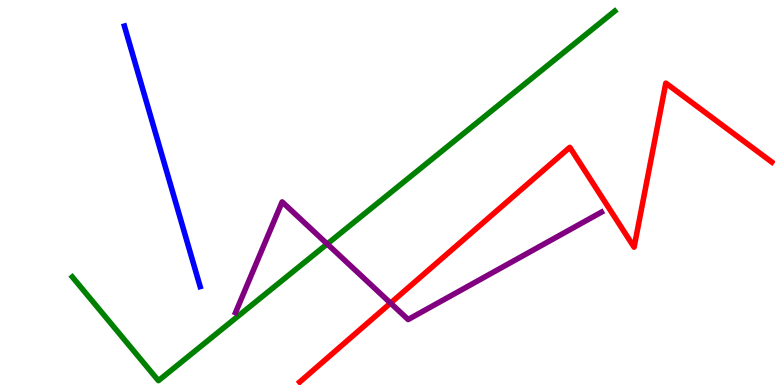[{'lines': ['blue', 'red'], 'intersections': []}, {'lines': ['green', 'red'], 'intersections': []}, {'lines': ['purple', 'red'], 'intersections': [{'x': 5.04, 'y': 2.13}]}, {'lines': ['blue', 'green'], 'intersections': []}, {'lines': ['blue', 'purple'], 'intersections': []}, {'lines': ['green', 'purple'], 'intersections': [{'x': 4.22, 'y': 3.66}]}]